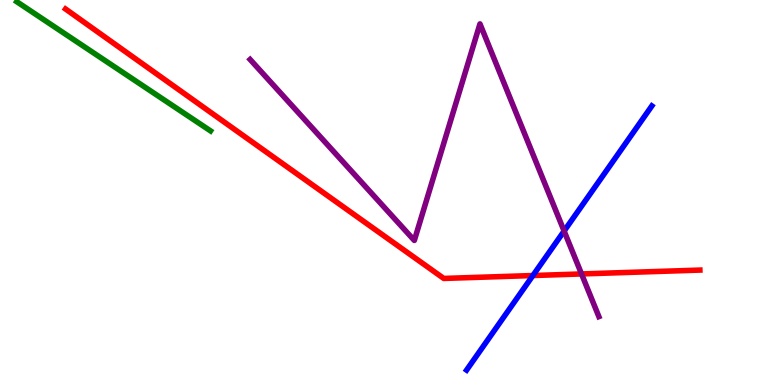[{'lines': ['blue', 'red'], 'intersections': [{'x': 6.88, 'y': 2.84}]}, {'lines': ['green', 'red'], 'intersections': []}, {'lines': ['purple', 'red'], 'intersections': [{'x': 7.5, 'y': 2.88}]}, {'lines': ['blue', 'green'], 'intersections': []}, {'lines': ['blue', 'purple'], 'intersections': [{'x': 7.28, 'y': 4.0}]}, {'lines': ['green', 'purple'], 'intersections': []}]